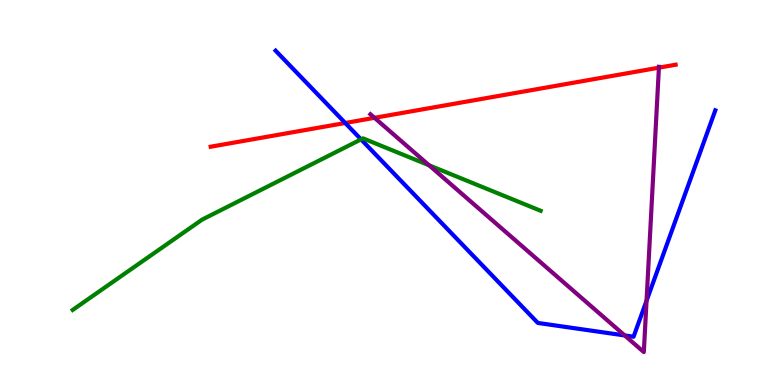[{'lines': ['blue', 'red'], 'intersections': [{'x': 4.45, 'y': 6.81}]}, {'lines': ['green', 'red'], 'intersections': []}, {'lines': ['purple', 'red'], 'intersections': [{'x': 4.83, 'y': 6.94}, {'x': 8.5, 'y': 8.24}]}, {'lines': ['blue', 'green'], 'intersections': [{'x': 4.66, 'y': 6.38}]}, {'lines': ['blue', 'purple'], 'intersections': [{'x': 8.06, 'y': 1.29}, {'x': 8.34, 'y': 2.19}]}, {'lines': ['green', 'purple'], 'intersections': [{'x': 5.54, 'y': 5.71}]}]